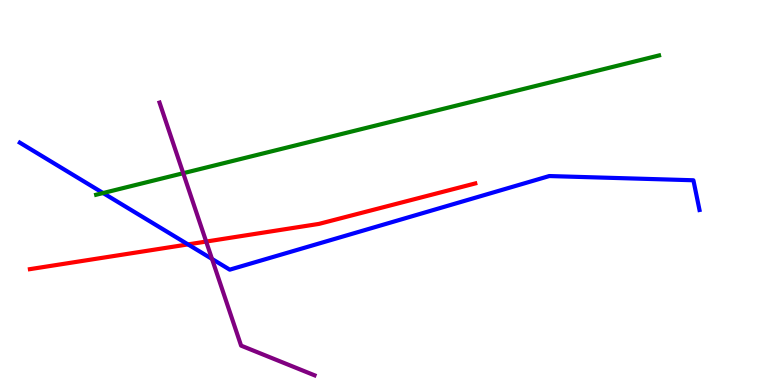[{'lines': ['blue', 'red'], 'intersections': [{'x': 2.43, 'y': 3.65}]}, {'lines': ['green', 'red'], 'intersections': []}, {'lines': ['purple', 'red'], 'intersections': [{'x': 2.66, 'y': 3.73}]}, {'lines': ['blue', 'green'], 'intersections': [{'x': 1.33, 'y': 4.99}]}, {'lines': ['blue', 'purple'], 'intersections': [{'x': 2.74, 'y': 3.27}]}, {'lines': ['green', 'purple'], 'intersections': [{'x': 2.36, 'y': 5.5}]}]